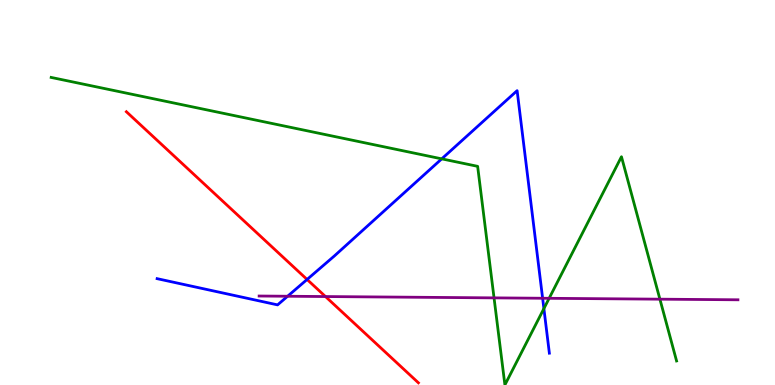[{'lines': ['blue', 'red'], 'intersections': [{'x': 3.96, 'y': 2.74}]}, {'lines': ['green', 'red'], 'intersections': []}, {'lines': ['purple', 'red'], 'intersections': [{'x': 4.2, 'y': 2.3}]}, {'lines': ['blue', 'green'], 'intersections': [{'x': 5.7, 'y': 5.87}, {'x': 7.02, 'y': 1.98}]}, {'lines': ['blue', 'purple'], 'intersections': [{'x': 3.71, 'y': 2.31}, {'x': 7.0, 'y': 2.25}]}, {'lines': ['green', 'purple'], 'intersections': [{'x': 6.37, 'y': 2.26}, {'x': 7.09, 'y': 2.25}, {'x': 8.51, 'y': 2.23}]}]